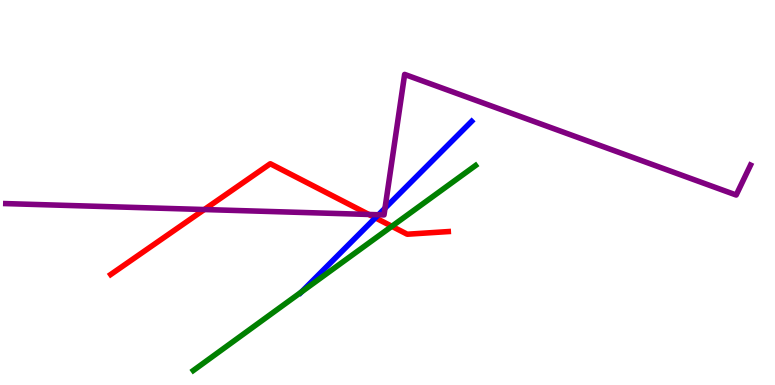[{'lines': ['blue', 'red'], 'intersections': [{'x': 4.84, 'y': 4.34}]}, {'lines': ['green', 'red'], 'intersections': [{'x': 5.06, 'y': 4.12}]}, {'lines': ['purple', 'red'], 'intersections': [{'x': 2.64, 'y': 4.56}, {'x': 4.76, 'y': 4.43}]}, {'lines': ['blue', 'green'], 'intersections': [{'x': 3.89, 'y': 2.42}]}, {'lines': ['blue', 'purple'], 'intersections': [{'x': 4.88, 'y': 4.42}, {'x': 4.97, 'y': 4.59}]}, {'lines': ['green', 'purple'], 'intersections': []}]